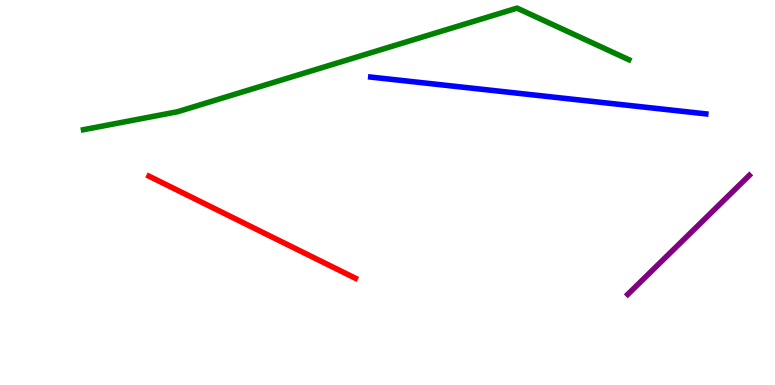[{'lines': ['blue', 'red'], 'intersections': []}, {'lines': ['green', 'red'], 'intersections': []}, {'lines': ['purple', 'red'], 'intersections': []}, {'lines': ['blue', 'green'], 'intersections': []}, {'lines': ['blue', 'purple'], 'intersections': []}, {'lines': ['green', 'purple'], 'intersections': []}]